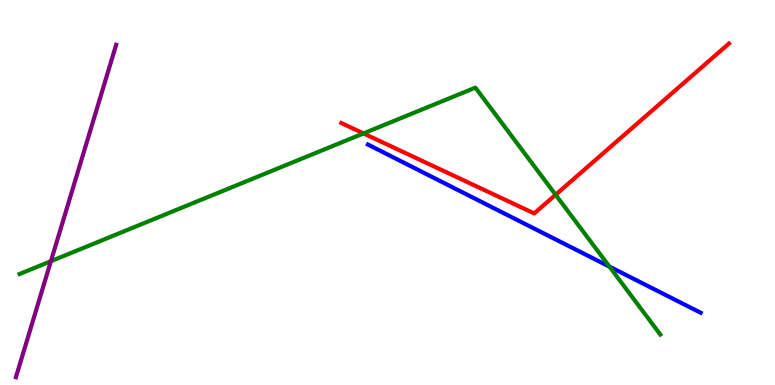[{'lines': ['blue', 'red'], 'intersections': []}, {'lines': ['green', 'red'], 'intersections': [{'x': 4.69, 'y': 6.53}, {'x': 7.17, 'y': 4.94}]}, {'lines': ['purple', 'red'], 'intersections': []}, {'lines': ['blue', 'green'], 'intersections': [{'x': 7.86, 'y': 3.08}]}, {'lines': ['blue', 'purple'], 'intersections': []}, {'lines': ['green', 'purple'], 'intersections': [{'x': 0.657, 'y': 3.22}]}]